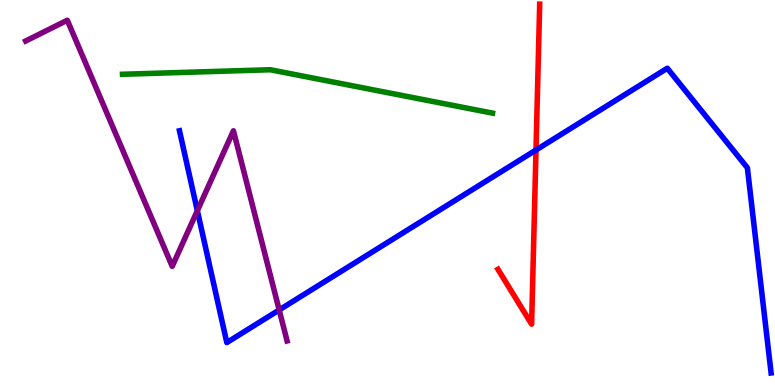[{'lines': ['blue', 'red'], 'intersections': [{'x': 6.92, 'y': 6.1}]}, {'lines': ['green', 'red'], 'intersections': []}, {'lines': ['purple', 'red'], 'intersections': []}, {'lines': ['blue', 'green'], 'intersections': []}, {'lines': ['blue', 'purple'], 'intersections': [{'x': 2.55, 'y': 4.53}, {'x': 3.6, 'y': 1.95}]}, {'lines': ['green', 'purple'], 'intersections': []}]